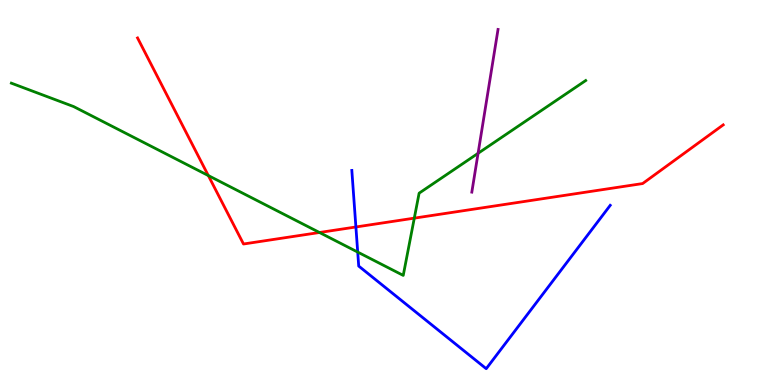[{'lines': ['blue', 'red'], 'intersections': [{'x': 4.59, 'y': 4.1}]}, {'lines': ['green', 'red'], 'intersections': [{'x': 2.69, 'y': 5.44}, {'x': 4.12, 'y': 3.96}, {'x': 5.35, 'y': 4.33}]}, {'lines': ['purple', 'red'], 'intersections': []}, {'lines': ['blue', 'green'], 'intersections': [{'x': 4.62, 'y': 3.45}]}, {'lines': ['blue', 'purple'], 'intersections': []}, {'lines': ['green', 'purple'], 'intersections': [{'x': 6.17, 'y': 6.02}]}]